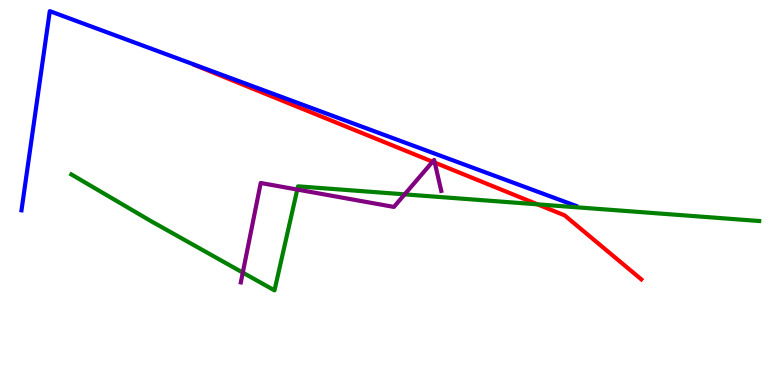[{'lines': ['blue', 'red'], 'intersections': []}, {'lines': ['green', 'red'], 'intersections': [{'x': 6.94, 'y': 4.69}]}, {'lines': ['purple', 'red'], 'intersections': [{'x': 5.58, 'y': 5.8}, {'x': 5.61, 'y': 5.78}]}, {'lines': ['blue', 'green'], 'intersections': []}, {'lines': ['blue', 'purple'], 'intersections': []}, {'lines': ['green', 'purple'], 'intersections': [{'x': 3.13, 'y': 2.92}, {'x': 3.84, 'y': 5.08}, {'x': 5.22, 'y': 4.95}]}]